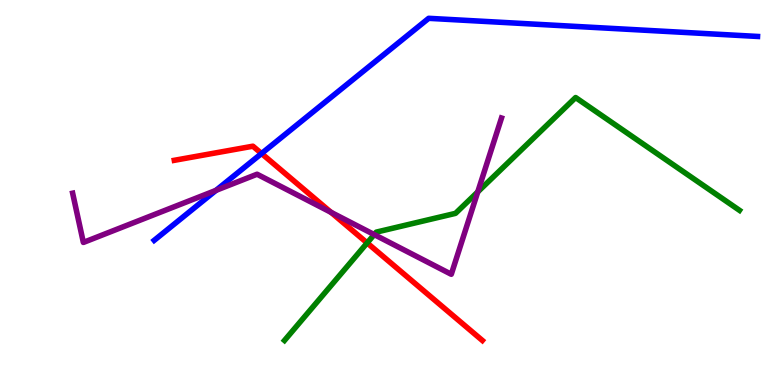[{'lines': ['blue', 'red'], 'intersections': [{'x': 3.37, 'y': 6.01}]}, {'lines': ['green', 'red'], 'intersections': [{'x': 4.74, 'y': 3.69}]}, {'lines': ['purple', 'red'], 'intersections': [{'x': 4.27, 'y': 4.49}]}, {'lines': ['blue', 'green'], 'intersections': []}, {'lines': ['blue', 'purple'], 'intersections': [{'x': 2.79, 'y': 5.06}]}, {'lines': ['green', 'purple'], 'intersections': [{'x': 4.83, 'y': 3.91}, {'x': 6.16, 'y': 5.02}]}]